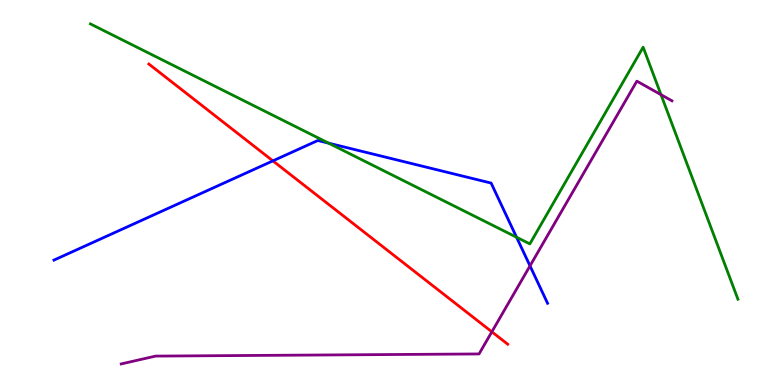[{'lines': ['blue', 'red'], 'intersections': [{'x': 3.52, 'y': 5.82}]}, {'lines': ['green', 'red'], 'intersections': []}, {'lines': ['purple', 'red'], 'intersections': [{'x': 6.35, 'y': 1.38}]}, {'lines': ['blue', 'green'], 'intersections': [{'x': 4.24, 'y': 6.28}, {'x': 6.67, 'y': 3.84}]}, {'lines': ['blue', 'purple'], 'intersections': [{'x': 6.84, 'y': 3.09}]}, {'lines': ['green', 'purple'], 'intersections': [{'x': 8.53, 'y': 7.54}]}]